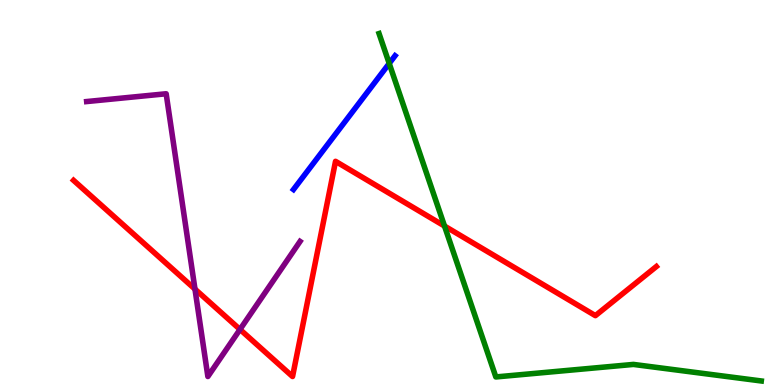[{'lines': ['blue', 'red'], 'intersections': []}, {'lines': ['green', 'red'], 'intersections': [{'x': 5.74, 'y': 4.13}]}, {'lines': ['purple', 'red'], 'intersections': [{'x': 2.52, 'y': 2.49}, {'x': 3.1, 'y': 1.44}]}, {'lines': ['blue', 'green'], 'intersections': [{'x': 5.02, 'y': 8.35}]}, {'lines': ['blue', 'purple'], 'intersections': []}, {'lines': ['green', 'purple'], 'intersections': []}]